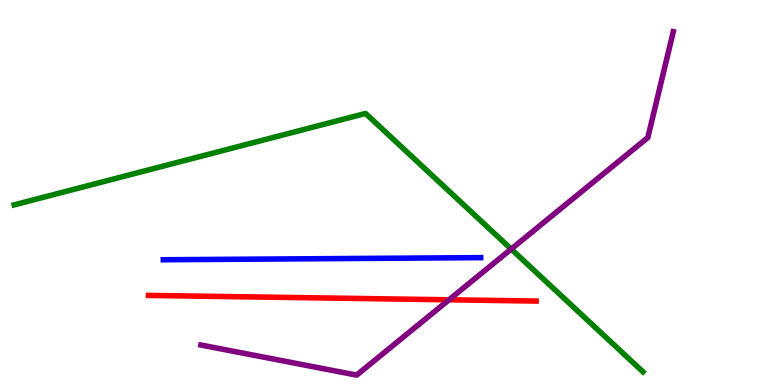[{'lines': ['blue', 'red'], 'intersections': []}, {'lines': ['green', 'red'], 'intersections': []}, {'lines': ['purple', 'red'], 'intersections': [{'x': 5.79, 'y': 2.21}]}, {'lines': ['blue', 'green'], 'intersections': []}, {'lines': ['blue', 'purple'], 'intersections': []}, {'lines': ['green', 'purple'], 'intersections': [{'x': 6.6, 'y': 3.53}]}]